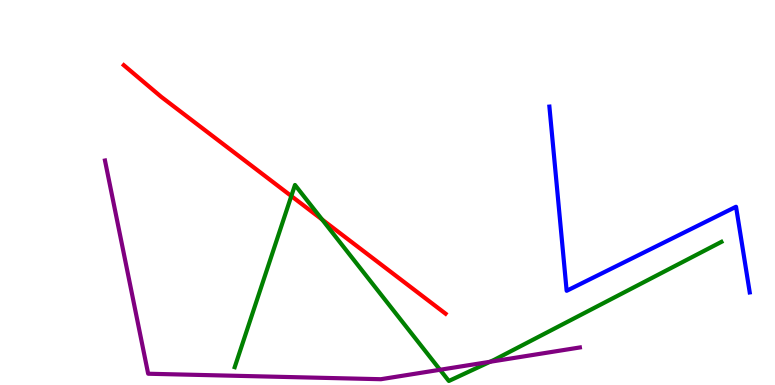[{'lines': ['blue', 'red'], 'intersections': []}, {'lines': ['green', 'red'], 'intersections': [{'x': 3.76, 'y': 4.91}, {'x': 4.16, 'y': 4.3}]}, {'lines': ['purple', 'red'], 'intersections': []}, {'lines': ['blue', 'green'], 'intersections': []}, {'lines': ['blue', 'purple'], 'intersections': []}, {'lines': ['green', 'purple'], 'intersections': [{'x': 5.68, 'y': 0.396}, {'x': 6.32, 'y': 0.603}]}]